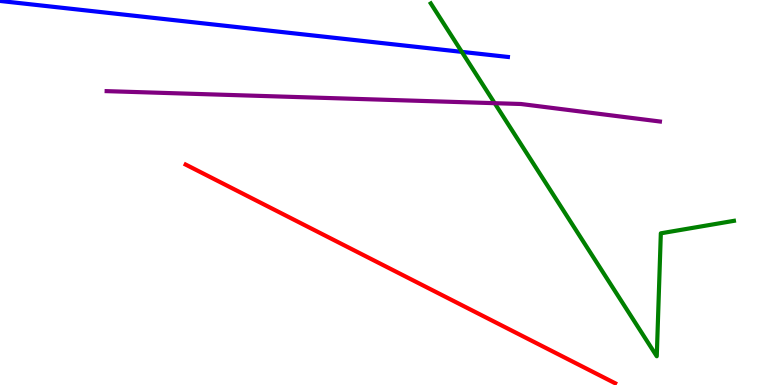[{'lines': ['blue', 'red'], 'intersections': []}, {'lines': ['green', 'red'], 'intersections': []}, {'lines': ['purple', 'red'], 'intersections': []}, {'lines': ['blue', 'green'], 'intersections': [{'x': 5.96, 'y': 8.65}]}, {'lines': ['blue', 'purple'], 'intersections': []}, {'lines': ['green', 'purple'], 'intersections': [{'x': 6.38, 'y': 7.32}]}]